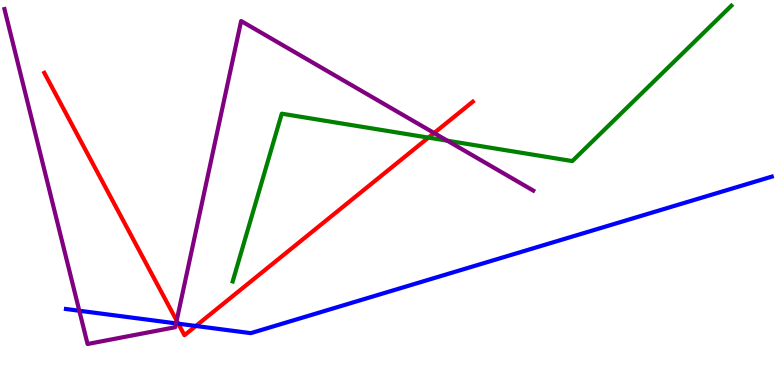[{'lines': ['blue', 'red'], 'intersections': [{'x': 2.3, 'y': 1.59}, {'x': 2.53, 'y': 1.53}]}, {'lines': ['green', 'red'], 'intersections': [{'x': 5.53, 'y': 6.43}]}, {'lines': ['purple', 'red'], 'intersections': [{'x': 2.28, 'y': 1.67}, {'x': 5.6, 'y': 6.54}]}, {'lines': ['blue', 'green'], 'intersections': []}, {'lines': ['blue', 'purple'], 'intersections': [{'x': 1.02, 'y': 1.93}, {'x': 2.27, 'y': 1.6}]}, {'lines': ['green', 'purple'], 'intersections': [{'x': 5.77, 'y': 6.35}]}]